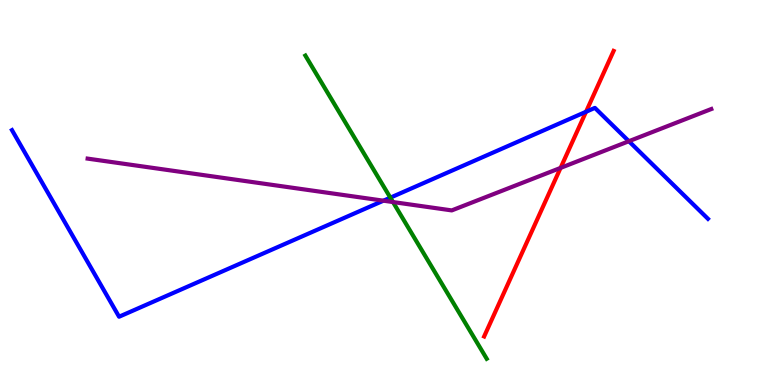[{'lines': ['blue', 'red'], 'intersections': [{'x': 7.56, 'y': 7.1}]}, {'lines': ['green', 'red'], 'intersections': []}, {'lines': ['purple', 'red'], 'intersections': [{'x': 7.23, 'y': 5.64}]}, {'lines': ['blue', 'green'], 'intersections': [{'x': 5.04, 'y': 4.87}]}, {'lines': ['blue', 'purple'], 'intersections': [{'x': 4.95, 'y': 4.79}, {'x': 8.11, 'y': 6.33}]}, {'lines': ['green', 'purple'], 'intersections': [{'x': 5.07, 'y': 4.75}]}]